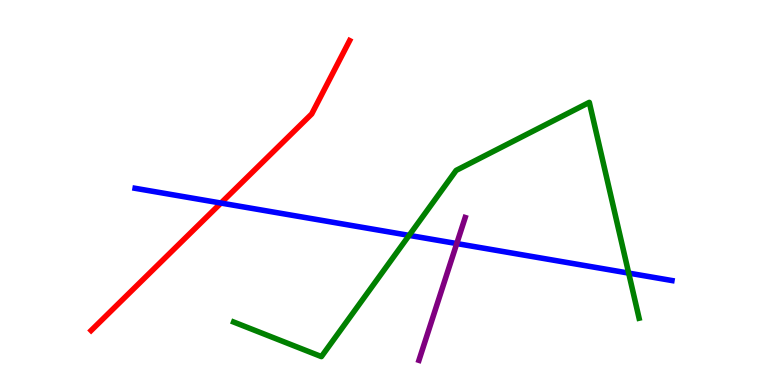[{'lines': ['blue', 'red'], 'intersections': [{'x': 2.85, 'y': 4.73}]}, {'lines': ['green', 'red'], 'intersections': []}, {'lines': ['purple', 'red'], 'intersections': []}, {'lines': ['blue', 'green'], 'intersections': [{'x': 5.28, 'y': 3.89}, {'x': 8.11, 'y': 2.91}]}, {'lines': ['blue', 'purple'], 'intersections': [{'x': 5.89, 'y': 3.67}]}, {'lines': ['green', 'purple'], 'intersections': []}]